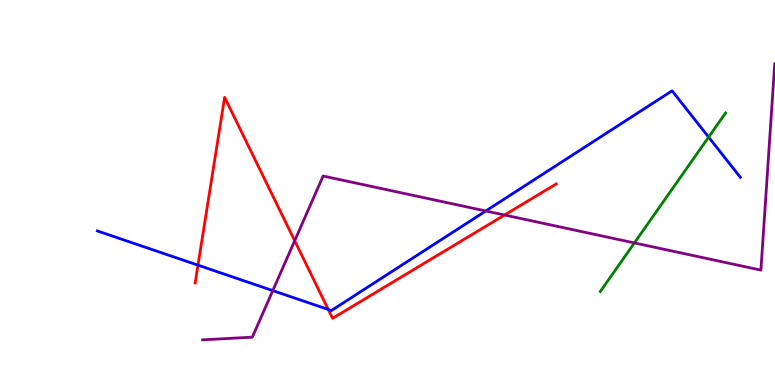[{'lines': ['blue', 'red'], 'intersections': [{'x': 2.55, 'y': 3.11}, {'x': 4.24, 'y': 1.96}]}, {'lines': ['green', 'red'], 'intersections': []}, {'lines': ['purple', 'red'], 'intersections': [{'x': 3.8, 'y': 3.75}, {'x': 6.51, 'y': 4.42}]}, {'lines': ['blue', 'green'], 'intersections': [{'x': 9.14, 'y': 6.44}]}, {'lines': ['blue', 'purple'], 'intersections': [{'x': 3.52, 'y': 2.45}, {'x': 6.27, 'y': 4.52}]}, {'lines': ['green', 'purple'], 'intersections': [{'x': 8.19, 'y': 3.69}]}]